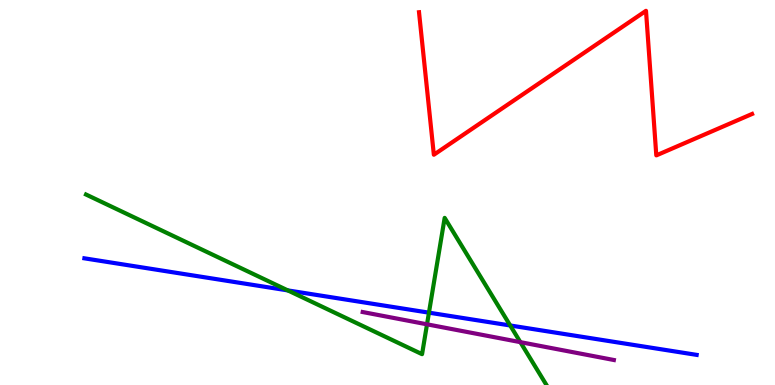[{'lines': ['blue', 'red'], 'intersections': []}, {'lines': ['green', 'red'], 'intersections': []}, {'lines': ['purple', 'red'], 'intersections': []}, {'lines': ['blue', 'green'], 'intersections': [{'x': 3.71, 'y': 2.46}, {'x': 5.53, 'y': 1.88}, {'x': 6.58, 'y': 1.55}]}, {'lines': ['blue', 'purple'], 'intersections': []}, {'lines': ['green', 'purple'], 'intersections': [{'x': 5.51, 'y': 1.58}, {'x': 6.71, 'y': 1.11}]}]